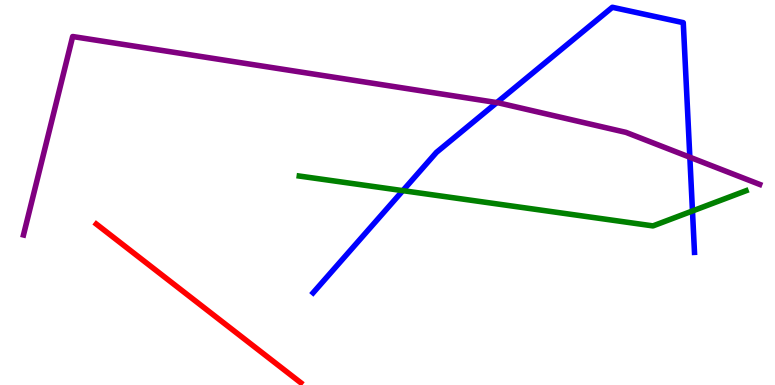[{'lines': ['blue', 'red'], 'intersections': []}, {'lines': ['green', 'red'], 'intersections': []}, {'lines': ['purple', 'red'], 'intersections': []}, {'lines': ['blue', 'green'], 'intersections': [{'x': 5.2, 'y': 5.05}, {'x': 8.94, 'y': 4.52}]}, {'lines': ['blue', 'purple'], 'intersections': [{'x': 6.41, 'y': 7.34}, {'x': 8.9, 'y': 5.92}]}, {'lines': ['green', 'purple'], 'intersections': []}]